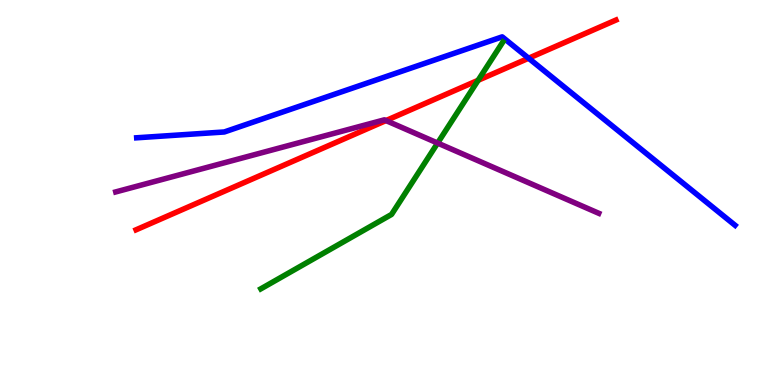[{'lines': ['blue', 'red'], 'intersections': [{'x': 6.82, 'y': 8.49}]}, {'lines': ['green', 'red'], 'intersections': [{'x': 6.17, 'y': 7.91}]}, {'lines': ['purple', 'red'], 'intersections': [{'x': 4.98, 'y': 6.87}]}, {'lines': ['blue', 'green'], 'intersections': []}, {'lines': ['blue', 'purple'], 'intersections': []}, {'lines': ['green', 'purple'], 'intersections': [{'x': 5.65, 'y': 6.28}]}]